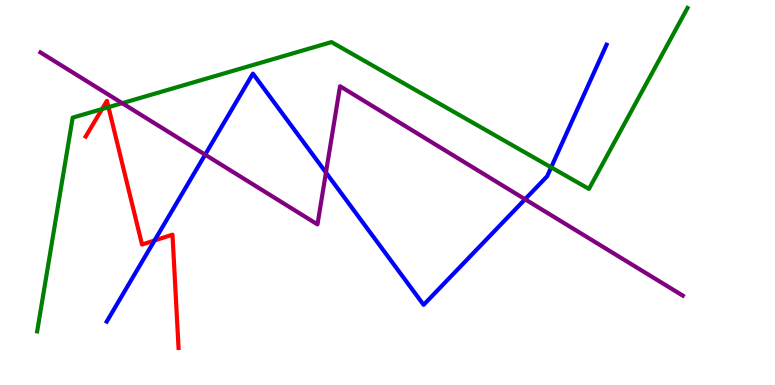[{'lines': ['blue', 'red'], 'intersections': [{'x': 1.99, 'y': 3.75}]}, {'lines': ['green', 'red'], 'intersections': [{'x': 1.32, 'y': 7.17}, {'x': 1.4, 'y': 7.22}]}, {'lines': ['purple', 'red'], 'intersections': []}, {'lines': ['blue', 'green'], 'intersections': [{'x': 7.11, 'y': 5.65}]}, {'lines': ['blue', 'purple'], 'intersections': [{'x': 2.65, 'y': 5.98}, {'x': 4.21, 'y': 5.52}, {'x': 6.78, 'y': 4.82}]}, {'lines': ['green', 'purple'], 'intersections': [{'x': 1.58, 'y': 7.32}]}]